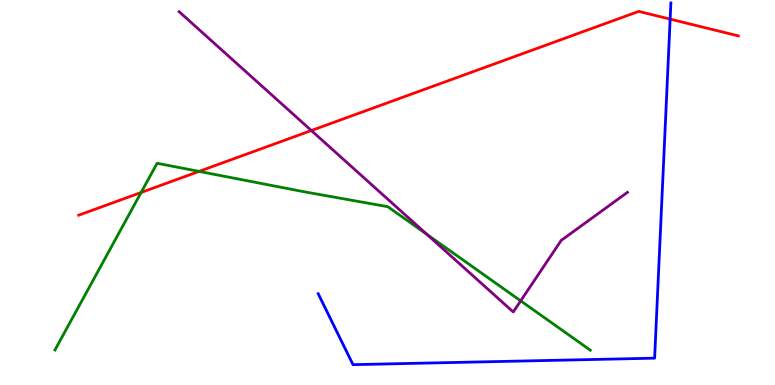[{'lines': ['blue', 'red'], 'intersections': [{'x': 8.65, 'y': 9.5}]}, {'lines': ['green', 'red'], 'intersections': [{'x': 1.82, 'y': 5.0}, {'x': 2.57, 'y': 5.55}]}, {'lines': ['purple', 'red'], 'intersections': [{'x': 4.02, 'y': 6.61}]}, {'lines': ['blue', 'green'], 'intersections': []}, {'lines': ['blue', 'purple'], 'intersections': []}, {'lines': ['green', 'purple'], 'intersections': [{'x': 5.51, 'y': 3.91}, {'x': 6.72, 'y': 2.19}]}]